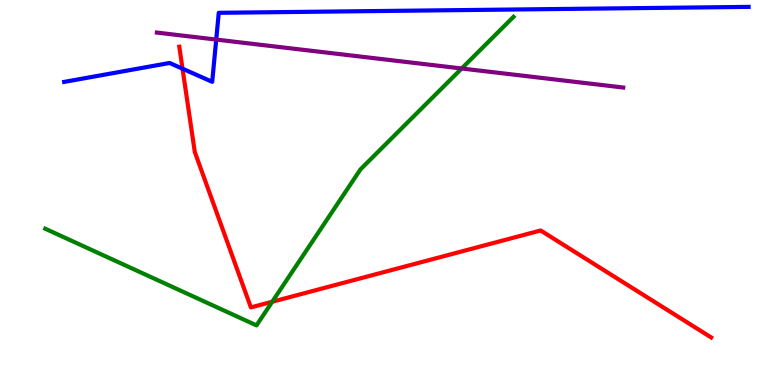[{'lines': ['blue', 'red'], 'intersections': [{'x': 2.36, 'y': 8.22}]}, {'lines': ['green', 'red'], 'intersections': [{'x': 3.51, 'y': 2.16}]}, {'lines': ['purple', 'red'], 'intersections': []}, {'lines': ['blue', 'green'], 'intersections': []}, {'lines': ['blue', 'purple'], 'intersections': [{'x': 2.79, 'y': 8.97}]}, {'lines': ['green', 'purple'], 'intersections': [{'x': 5.96, 'y': 8.22}]}]